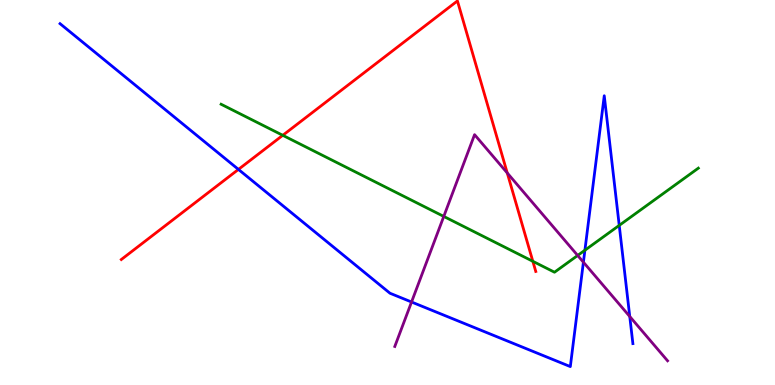[{'lines': ['blue', 'red'], 'intersections': [{'x': 3.08, 'y': 5.6}]}, {'lines': ['green', 'red'], 'intersections': [{'x': 3.65, 'y': 6.49}, {'x': 6.88, 'y': 3.21}]}, {'lines': ['purple', 'red'], 'intersections': [{'x': 6.55, 'y': 5.51}]}, {'lines': ['blue', 'green'], 'intersections': [{'x': 7.55, 'y': 3.5}, {'x': 7.99, 'y': 4.15}]}, {'lines': ['blue', 'purple'], 'intersections': [{'x': 5.31, 'y': 2.16}, {'x': 7.53, 'y': 3.19}, {'x': 8.13, 'y': 1.78}]}, {'lines': ['green', 'purple'], 'intersections': [{'x': 5.73, 'y': 4.38}, {'x': 7.45, 'y': 3.36}]}]